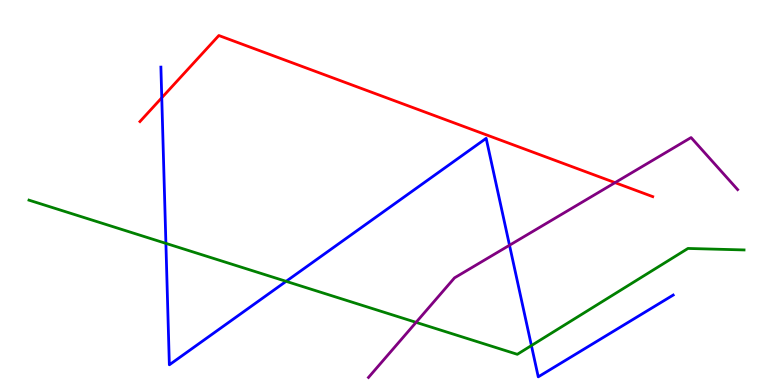[{'lines': ['blue', 'red'], 'intersections': [{'x': 2.09, 'y': 7.46}]}, {'lines': ['green', 'red'], 'intersections': []}, {'lines': ['purple', 'red'], 'intersections': [{'x': 7.94, 'y': 5.26}]}, {'lines': ['blue', 'green'], 'intersections': [{'x': 2.14, 'y': 3.68}, {'x': 3.69, 'y': 2.69}, {'x': 6.86, 'y': 1.02}]}, {'lines': ['blue', 'purple'], 'intersections': [{'x': 6.57, 'y': 3.63}]}, {'lines': ['green', 'purple'], 'intersections': [{'x': 5.37, 'y': 1.63}]}]